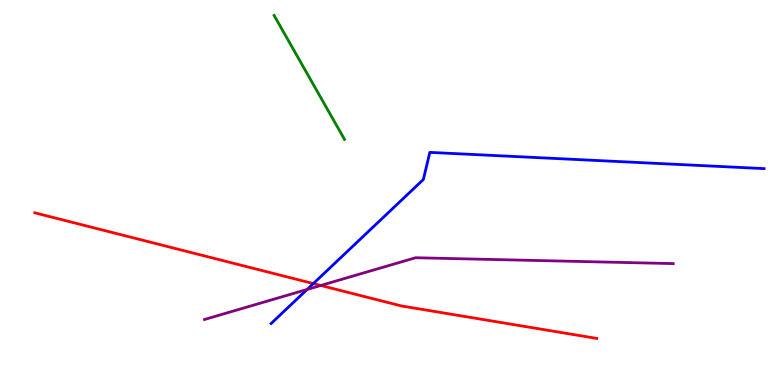[{'lines': ['blue', 'red'], 'intersections': [{'x': 4.04, 'y': 2.63}]}, {'lines': ['green', 'red'], 'intersections': []}, {'lines': ['purple', 'red'], 'intersections': [{'x': 4.14, 'y': 2.59}]}, {'lines': ['blue', 'green'], 'intersections': []}, {'lines': ['blue', 'purple'], 'intersections': [{'x': 3.96, 'y': 2.48}]}, {'lines': ['green', 'purple'], 'intersections': []}]